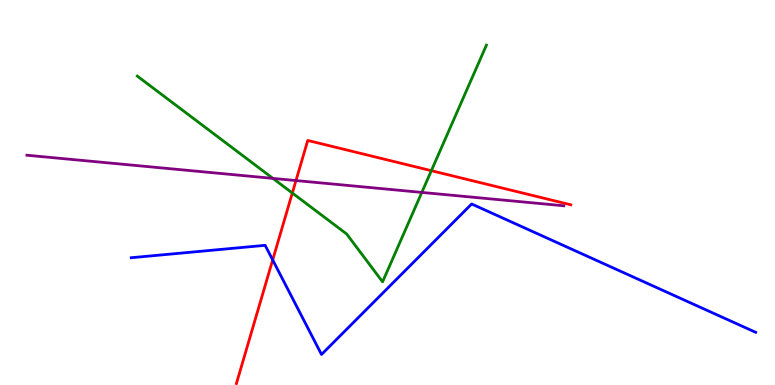[{'lines': ['blue', 'red'], 'intersections': [{'x': 3.52, 'y': 3.25}]}, {'lines': ['green', 'red'], 'intersections': [{'x': 3.77, 'y': 4.99}, {'x': 5.57, 'y': 5.57}]}, {'lines': ['purple', 'red'], 'intersections': [{'x': 3.82, 'y': 5.31}]}, {'lines': ['blue', 'green'], 'intersections': []}, {'lines': ['blue', 'purple'], 'intersections': []}, {'lines': ['green', 'purple'], 'intersections': [{'x': 3.52, 'y': 5.37}, {'x': 5.44, 'y': 5.0}]}]